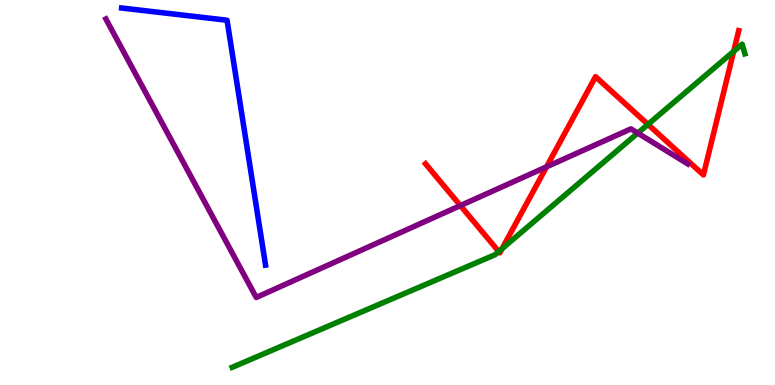[{'lines': ['blue', 'red'], 'intersections': []}, {'lines': ['green', 'red'], 'intersections': [{'x': 6.44, 'y': 3.47}, {'x': 6.48, 'y': 3.54}, {'x': 8.36, 'y': 6.77}, {'x': 9.47, 'y': 8.67}]}, {'lines': ['purple', 'red'], 'intersections': [{'x': 5.94, 'y': 4.66}, {'x': 7.05, 'y': 5.67}]}, {'lines': ['blue', 'green'], 'intersections': []}, {'lines': ['blue', 'purple'], 'intersections': []}, {'lines': ['green', 'purple'], 'intersections': [{'x': 8.23, 'y': 6.54}]}]